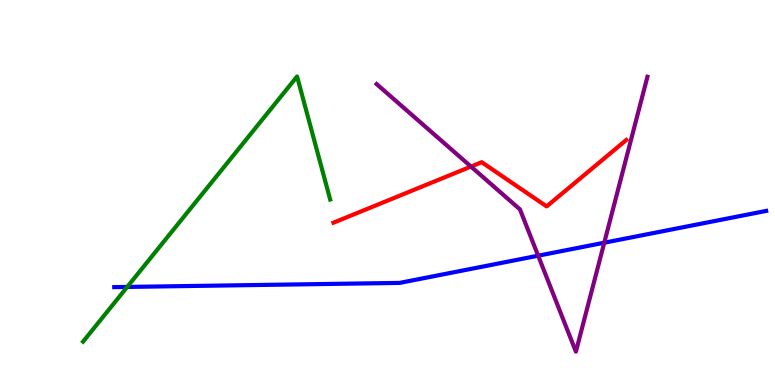[{'lines': ['blue', 'red'], 'intersections': []}, {'lines': ['green', 'red'], 'intersections': []}, {'lines': ['purple', 'red'], 'intersections': [{'x': 6.08, 'y': 5.67}]}, {'lines': ['blue', 'green'], 'intersections': [{'x': 1.64, 'y': 2.55}]}, {'lines': ['blue', 'purple'], 'intersections': [{'x': 6.94, 'y': 3.36}, {'x': 7.8, 'y': 3.7}]}, {'lines': ['green', 'purple'], 'intersections': []}]